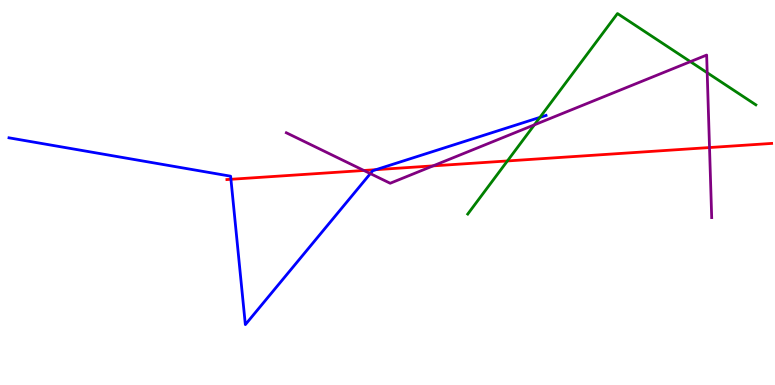[{'lines': ['blue', 'red'], 'intersections': [{'x': 2.98, 'y': 5.34}, {'x': 4.85, 'y': 5.59}]}, {'lines': ['green', 'red'], 'intersections': [{'x': 6.55, 'y': 5.82}]}, {'lines': ['purple', 'red'], 'intersections': [{'x': 4.7, 'y': 5.57}, {'x': 5.59, 'y': 5.69}, {'x': 9.16, 'y': 6.17}]}, {'lines': ['blue', 'green'], 'intersections': [{'x': 6.97, 'y': 6.95}]}, {'lines': ['blue', 'purple'], 'intersections': [{'x': 4.78, 'y': 5.49}]}, {'lines': ['green', 'purple'], 'intersections': [{'x': 6.9, 'y': 6.76}, {'x': 8.91, 'y': 8.4}, {'x': 9.13, 'y': 8.11}]}]